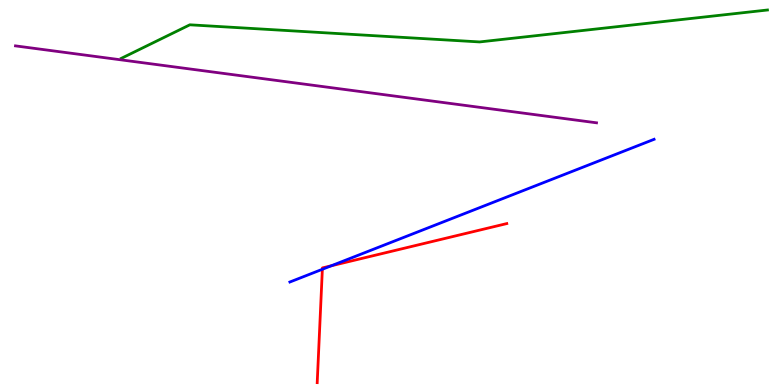[{'lines': ['blue', 'red'], 'intersections': [{'x': 4.16, 'y': 3.01}, {'x': 4.27, 'y': 3.1}]}, {'lines': ['green', 'red'], 'intersections': []}, {'lines': ['purple', 'red'], 'intersections': []}, {'lines': ['blue', 'green'], 'intersections': []}, {'lines': ['blue', 'purple'], 'intersections': []}, {'lines': ['green', 'purple'], 'intersections': []}]